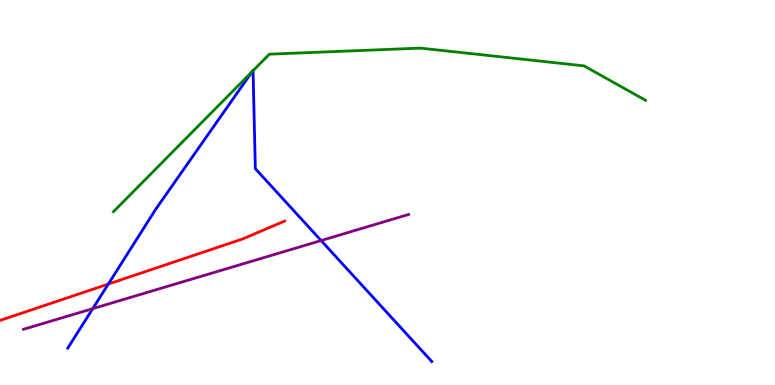[{'lines': ['blue', 'red'], 'intersections': [{'x': 1.4, 'y': 2.62}]}, {'lines': ['green', 'red'], 'intersections': []}, {'lines': ['purple', 'red'], 'intersections': []}, {'lines': ['blue', 'green'], 'intersections': [{'x': 3.26, 'y': 8.14}, {'x': 3.27, 'y': 8.16}]}, {'lines': ['blue', 'purple'], 'intersections': [{'x': 1.2, 'y': 1.98}, {'x': 4.14, 'y': 3.75}]}, {'lines': ['green', 'purple'], 'intersections': []}]